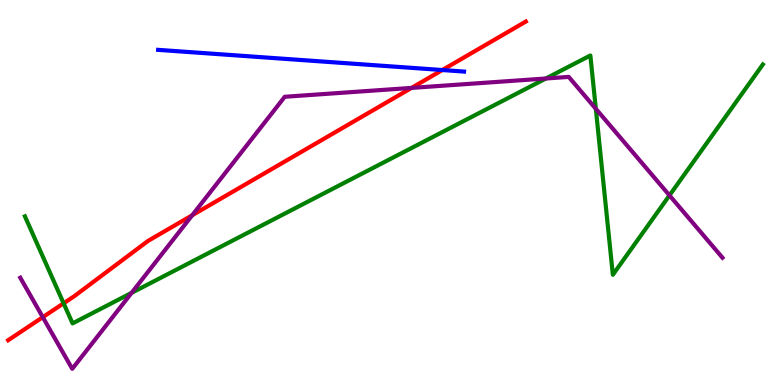[{'lines': ['blue', 'red'], 'intersections': [{'x': 5.71, 'y': 8.18}]}, {'lines': ['green', 'red'], 'intersections': [{'x': 0.821, 'y': 2.12}]}, {'lines': ['purple', 'red'], 'intersections': [{'x': 0.552, 'y': 1.76}, {'x': 2.48, 'y': 4.41}, {'x': 5.31, 'y': 7.72}]}, {'lines': ['blue', 'green'], 'intersections': []}, {'lines': ['blue', 'purple'], 'intersections': []}, {'lines': ['green', 'purple'], 'intersections': [{'x': 1.7, 'y': 2.39}, {'x': 7.04, 'y': 7.96}, {'x': 7.69, 'y': 7.17}, {'x': 8.64, 'y': 4.92}]}]